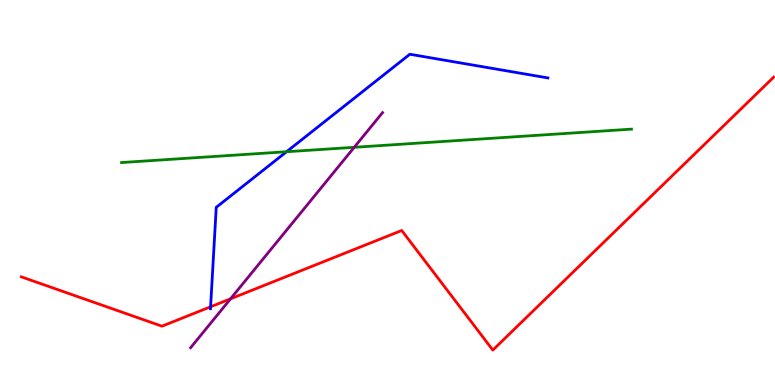[{'lines': ['blue', 'red'], 'intersections': [{'x': 2.72, 'y': 2.03}]}, {'lines': ['green', 'red'], 'intersections': []}, {'lines': ['purple', 'red'], 'intersections': [{'x': 2.97, 'y': 2.24}]}, {'lines': ['blue', 'green'], 'intersections': [{'x': 3.7, 'y': 6.06}]}, {'lines': ['blue', 'purple'], 'intersections': []}, {'lines': ['green', 'purple'], 'intersections': [{'x': 4.57, 'y': 6.17}]}]